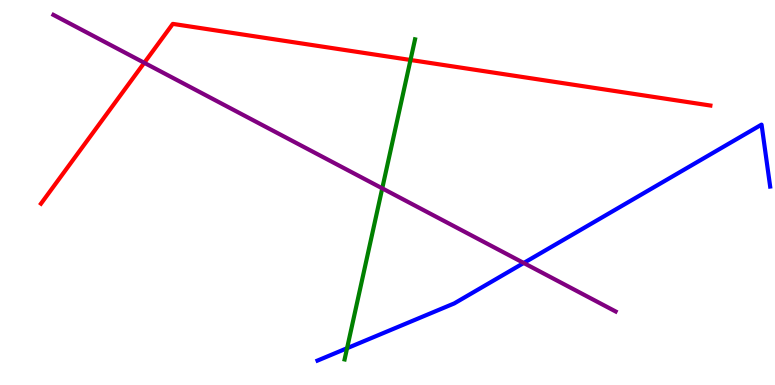[{'lines': ['blue', 'red'], 'intersections': []}, {'lines': ['green', 'red'], 'intersections': [{'x': 5.3, 'y': 8.44}]}, {'lines': ['purple', 'red'], 'intersections': [{'x': 1.86, 'y': 8.37}]}, {'lines': ['blue', 'green'], 'intersections': [{'x': 4.48, 'y': 0.955}]}, {'lines': ['blue', 'purple'], 'intersections': [{'x': 6.76, 'y': 3.17}]}, {'lines': ['green', 'purple'], 'intersections': [{'x': 4.93, 'y': 5.11}]}]